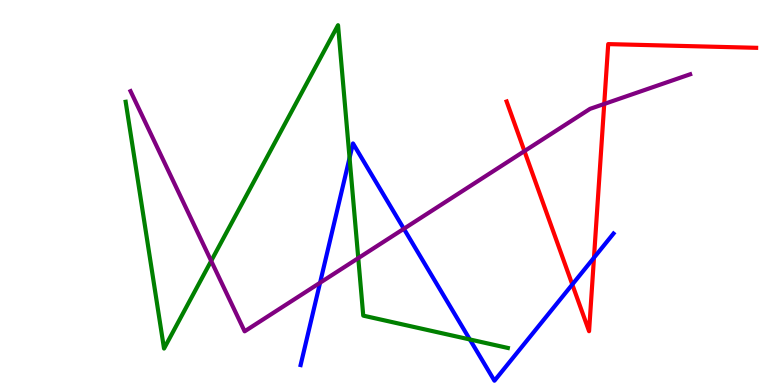[{'lines': ['blue', 'red'], 'intersections': [{'x': 7.38, 'y': 2.61}, {'x': 7.66, 'y': 3.31}]}, {'lines': ['green', 'red'], 'intersections': []}, {'lines': ['purple', 'red'], 'intersections': [{'x': 6.77, 'y': 6.08}, {'x': 7.8, 'y': 7.3}]}, {'lines': ['blue', 'green'], 'intersections': [{'x': 4.51, 'y': 5.9}, {'x': 6.06, 'y': 1.18}]}, {'lines': ['blue', 'purple'], 'intersections': [{'x': 4.13, 'y': 2.66}, {'x': 5.21, 'y': 4.06}]}, {'lines': ['green', 'purple'], 'intersections': [{'x': 2.72, 'y': 3.22}, {'x': 4.62, 'y': 3.3}]}]